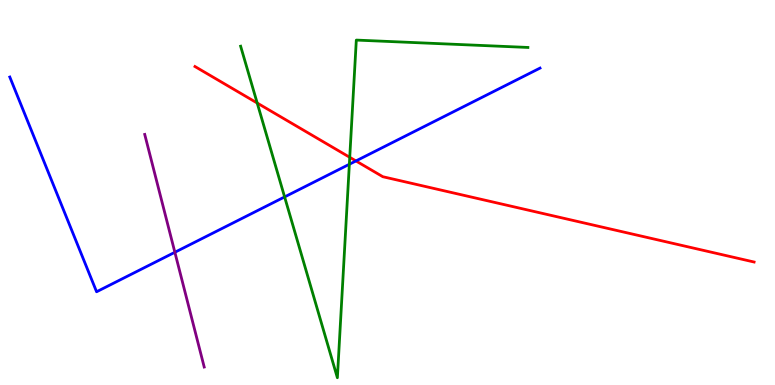[{'lines': ['blue', 'red'], 'intersections': [{'x': 4.59, 'y': 5.82}]}, {'lines': ['green', 'red'], 'intersections': [{'x': 3.32, 'y': 7.32}, {'x': 4.51, 'y': 5.91}]}, {'lines': ['purple', 'red'], 'intersections': []}, {'lines': ['blue', 'green'], 'intersections': [{'x': 3.67, 'y': 4.89}, {'x': 4.51, 'y': 5.73}]}, {'lines': ['blue', 'purple'], 'intersections': [{'x': 2.26, 'y': 3.45}]}, {'lines': ['green', 'purple'], 'intersections': []}]